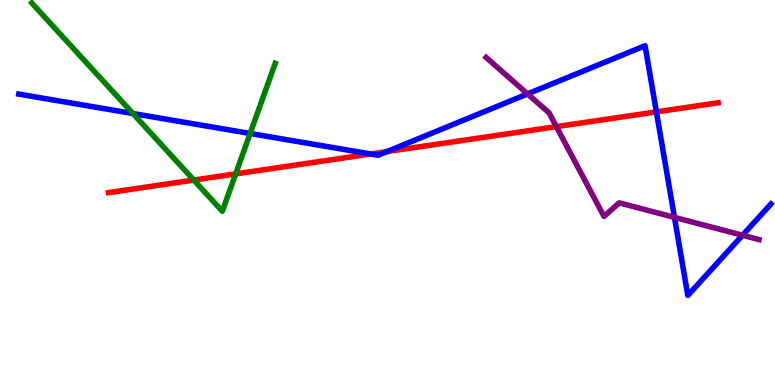[{'lines': ['blue', 'red'], 'intersections': [{'x': 4.78, 'y': 6.0}, {'x': 4.99, 'y': 6.06}, {'x': 8.47, 'y': 7.09}]}, {'lines': ['green', 'red'], 'intersections': [{'x': 2.5, 'y': 5.32}, {'x': 3.04, 'y': 5.48}]}, {'lines': ['purple', 'red'], 'intersections': [{'x': 7.18, 'y': 6.71}]}, {'lines': ['blue', 'green'], 'intersections': [{'x': 1.72, 'y': 7.05}, {'x': 3.23, 'y': 6.53}]}, {'lines': ['blue', 'purple'], 'intersections': [{'x': 6.81, 'y': 7.56}, {'x': 8.7, 'y': 4.35}, {'x': 9.58, 'y': 3.89}]}, {'lines': ['green', 'purple'], 'intersections': []}]